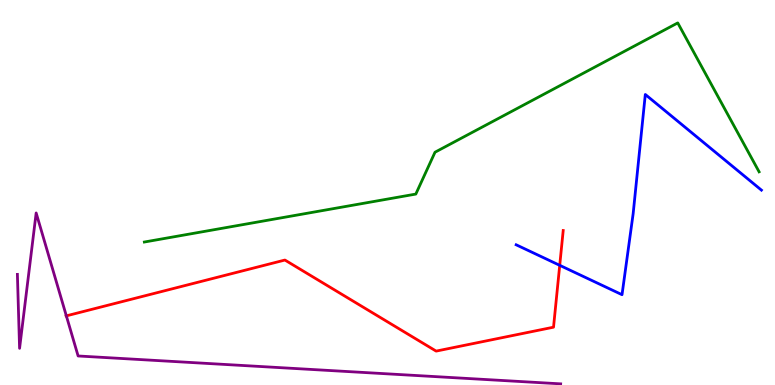[{'lines': ['blue', 'red'], 'intersections': [{'x': 7.22, 'y': 3.11}]}, {'lines': ['green', 'red'], 'intersections': []}, {'lines': ['purple', 'red'], 'intersections': [{'x': 0.856, 'y': 1.8}]}, {'lines': ['blue', 'green'], 'intersections': []}, {'lines': ['blue', 'purple'], 'intersections': []}, {'lines': ['green', 'purple'], 'intersections': []}]